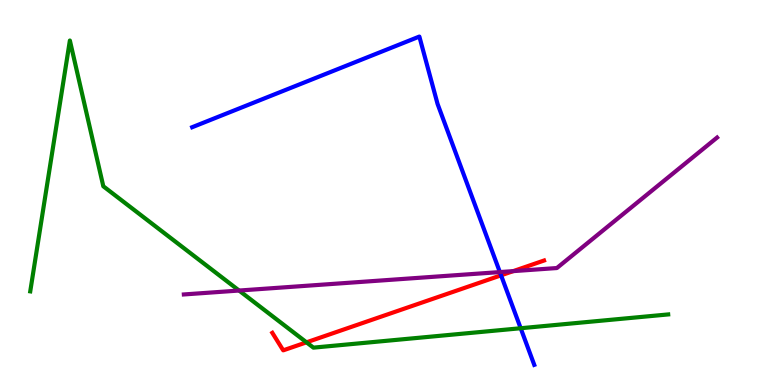[{'lines': ['blue', 'red'], 'intersections': [{'x': 6.47, 'y': 2.85}]}, {'lines': ['green', 'red'], 'intersections': [{'x': 3.95, 'y': 1.11}]}, {'lines': ['purple', 'red'], 'intersections': [{'x': 6.62, 'y': 2.96}]}, {'lines': ['blue', 'green'], 'intersections': [{'x': 6.72, 'y': 1.47}]}, {'lines': ['blue', 'purple'], 'intersections': [{'x': 6.45, 'y': 2.93}]}, {'lines': ['green', 'purple'], 'intersections': [{'x': 3.08, 'y': 2.45}]}]